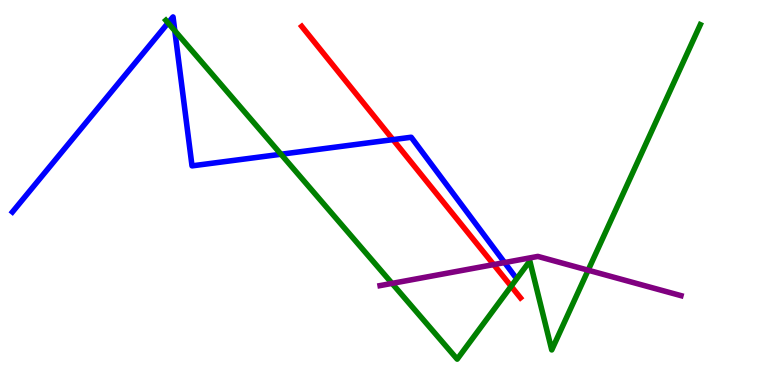[{'lines': ['blue', 'red'], 'intersections': [{'x': 5.07, 'y': 6.37}]}, {'lines': ['green', 'red'], 'intersections': [{'x': 6.6, 'y': 2.56}]}, {'lines': ['purple', 'red'], 'intersections': [{'x': 6.37, 'y': 3.13}]}, {'lines': ['blue', 'green'], 'intersections': [{'x': 2.17, 'y': 9.4}, {'x': 2.26, 'y': 9.2}, {'x': 3.63, 'y': 5.99}]}, {'lines': ['blue', 'purple'], 'intersections': [{'x': 6.51, 'y': 3.18}]}, {'lines': ['green', 'purple'], 'intersections': [{'x': 5.06, 'y': 2.64}, {'x': 7.59, 'y': 2.98}]}]